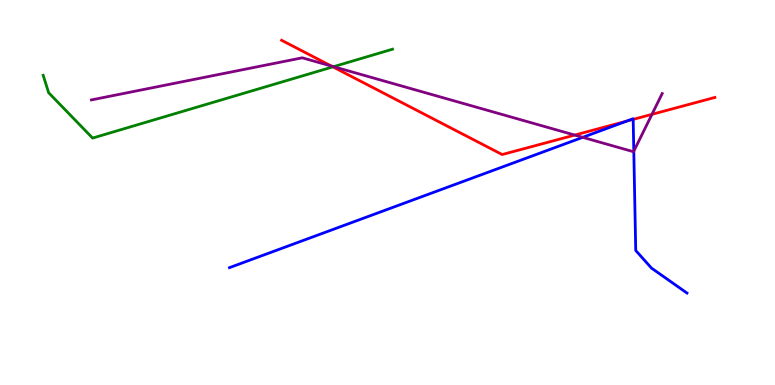[{'lines': ['blue', 'red'], 'intersections': [{'x': 8.09, 'y': 6.85}, {'x': 8.17, 'y': 6.9}]}, {'lines': ['green', 'red'], 'intersections': [{'x': 4.3, 'y': 8.26}]}, {'lines': ['purple', 'red'], 'intersections': [{'x': 4.28, 'y': 8.28}, {'x': 7.42, 'y': 6.49}, {'x': 8.41, 'y': 7.03}]}, {'lines': ['blue', 'green'], 'intersections': []}, {'lines': ['blue', 'purple'], 'intersections': [{'x': 7.52, 'y': 6.43}, {'x': 8.18, 'y': 6.07}]}, {'lines': ['green', 'purple'], 'intersections': [{'x': 4.3, 'y': 8.27}]}]